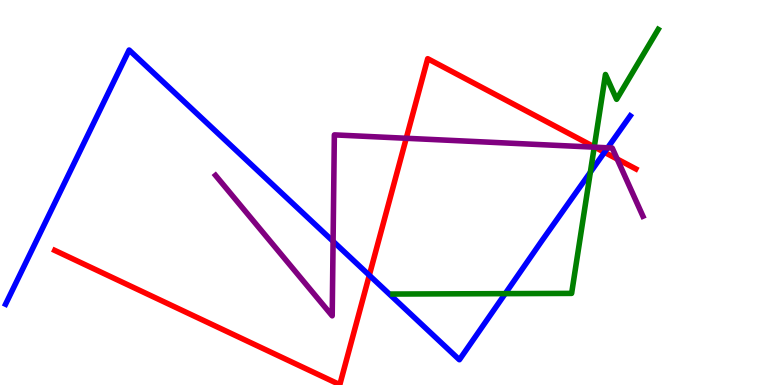[{'lines': ['blue', 'red'], 'intersections': [{'x': 4.77, 'y': 2.85}, {'x': 7.8, 'y': 6.04}]}, {'lines': ['green', 'red'], 'intersections': [{'x': 7.67, 'y': 6.18}]}, {'lines': ['purple', 'red'], 'intersections': [{'x': 5.24, 'y': 6.41}, {'x': 7.68, 'y': 6.18}, {'x': 7.96, 'y': 5.87}]}, {'lines': ['blue', 'green'], 'intersections': [{'x': 6.52, 'y': 2.37}, {'x': 7.62, 'y': 5.53}]}, {'lines': ['blue', 'purple'], 'intersections': [{'x': 4.3, 'y': 3.73}, {'x': 7.84, 'y': 6.16}]}, {'lines': ['green', 'purple'], 'intersections': [{'x': 7.67, 'y': 6.18}]}]